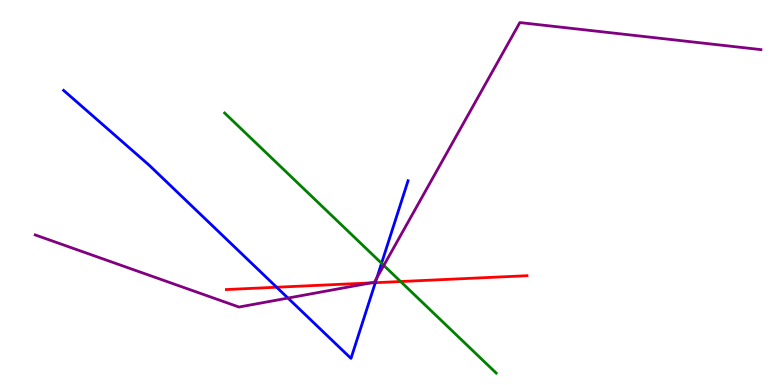[{'lines': ['blue', 'red'], 'intersections': [{'x': 3.57, 'y': 2.54}, {'x': 4.84, 'y': 2.66}]}, {'lines': ['green', 'red'], 'intersections': [{'x': 5.17, 'y': 2.69}]}, {'lines': ['purple', 'red'], 'intersections': [{'x': 4.78, 'y': 2.65}]}, {'lines': ['blue', 'green'], 'intersections': [{'x': 4.92, 'y': 3.16}]}, {'lines': ['blue', 'purple'], 'intersections': [{'x': 3.72, 'y': 2.26}, {'x': 4.86, 'y': 2.79}]}, {'lines': ['green', 'purple'], 'intersections': [{'x': 4.95, 'y': 3.11}]}]